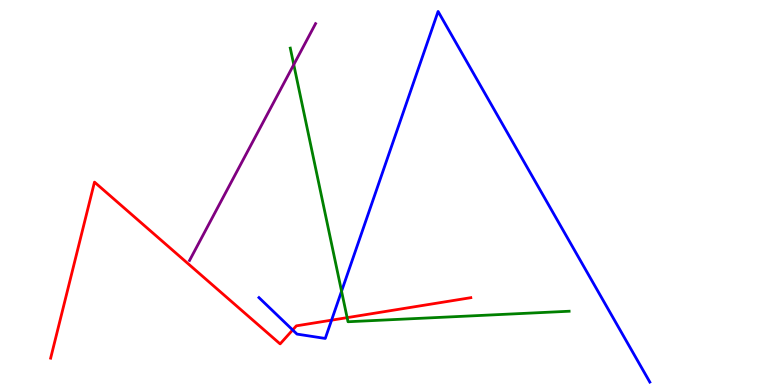[{'lines': ['blue', 'red'], 'intersections': [{'x': 3.78, 'y': 1.43}, {'x': 4.28, 'y': 1.68}]}, {'lines': ['green', 'red'], 'intersections': [{'x': 4.48, 'y': 1.75}]}, {'lines': ['purple', 'red'], 'intersections': []}, {'lines': ['blue', 'green'], 'intersections': [{'x': 4.41, 'y': 2.44}]}, {'lines': ['blue', 'purple'], 'intersections': []}, {'lines': ['green', 'purple'], 'intersections': [{'x': 3.79, 'y': 8.32}]}]